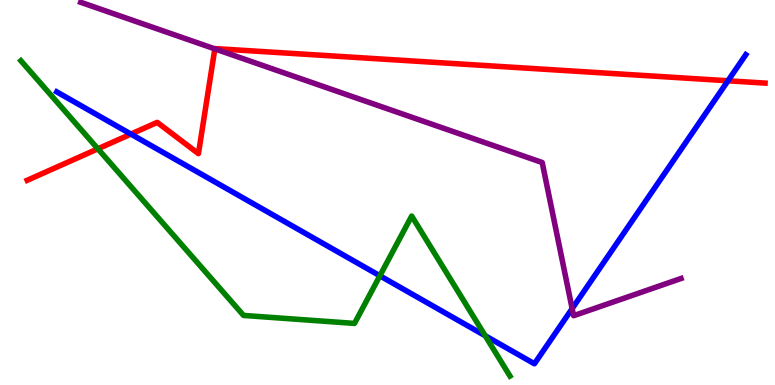[{'lines': ['blue', 'red'], 'intersections': [{'x': 1.69, 'y': 6.52}, {'x': 9.39, 'y': 7.9}]}, {'lines': ['green', 'red'], 'intersections': [{'x': 1.26, 'y': 6.13}]}, {'lines': ['purple', 'red'], 'intersections': [{'x': 2.77, 'y': 8.73}]}, {'lines': ['blue', 'green'], 'intersections': [{'x': 4.9, 'y': 2.84}, {'x': 6.26, 'y': 1.28}]}, {'lines': ['blue', 'purple'], 'intersections': [{'x': 7.38, 'y': 1.98}]}, {'lines': ['green', 'purple'], 'intersections': []}]